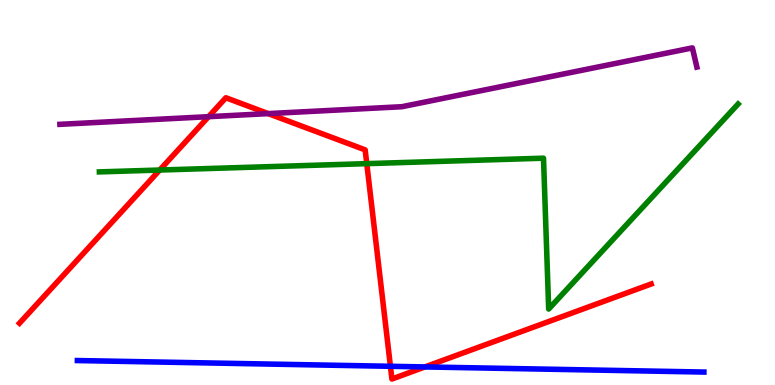[{'lines': ['blue', 'red'], 'intersections': [{'x': 5.04, 'y': 0.486}, {'x': 5.48, 'y': 0.469}]}, {'lines': ['green', 'red'], 'intersections': [{'x': 2.06, 'y': 5.58}, {'x': 4.73, 'y': 5.75}]}, {'lines': ['purple', 'red'], 'intersections': [{'x': 2.69, 'y': 6.97}, {'x': 3.46, 'y': 7.05}]}, {'lines': ['blue', 'green'], 'intersections': []}, {'lines': ['blue', 'purple'], 'intersections': []}, {'lines': ['green', 'purple'], 'intersections': []}]